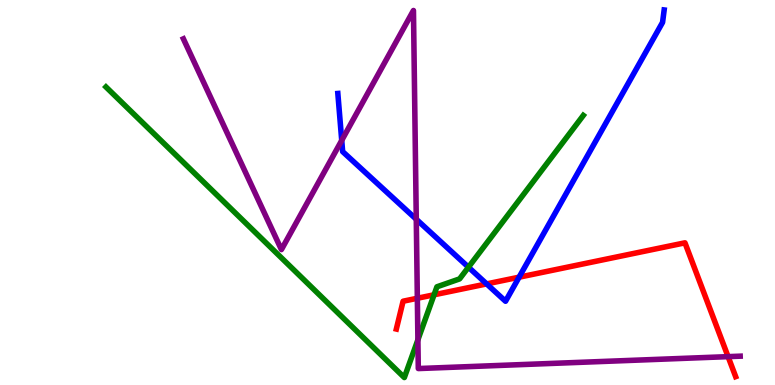[{'lines': ['blue', 'red'], 'intersections': [{'x': 6.28, 'y': 2.63}, {'x': 6.7, 'y': 2.8}]}, {'lines': ['green', 'red'], 'intersections': [{'x': 5.6, 'y': 2.34}]}, {'lines': ['purple', 'red'], 'intersections': [{'x': 5.39, 'y': 2.25}, {'x': 9.39, 'y': 0.737}]}, {'lines': ['blue', 'green'], 'intersections': [{'x': 6.04, 'y': 3.06}]}, {'lines': ['blue', 'purple'], 'intersections': [{'x': 4.41, 'y': 6.35}, {'x': 5.37, 'y': 4.31}]}, {'lines': ['green', 'purple'], 'intersections': [{'x': 5.39, 'y': 1.17}]}]